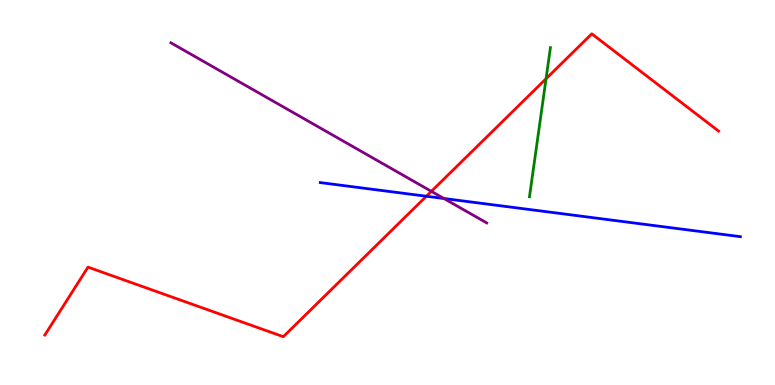[{'lines': ['blue', 'red'], 'intersections': [{'x': 5.5, 'y': 4.9}]}, {'lines': ['green', 'red'], 'intersections': [{'x': 7.05, 'y': 7.95}]}, {'lines': ['purple', 'red'], 'intersections': [{'x': 5.57, 'y': 5.03}]}, {'lines': ['blue', 'green'], 'intersections': []}, {'lines': ['blue', 'purple'], 'intersections': [{'x': 5.73, 'y': 4.84}]}, {'lines': ['green', 'purple'], 'intersections': []}]